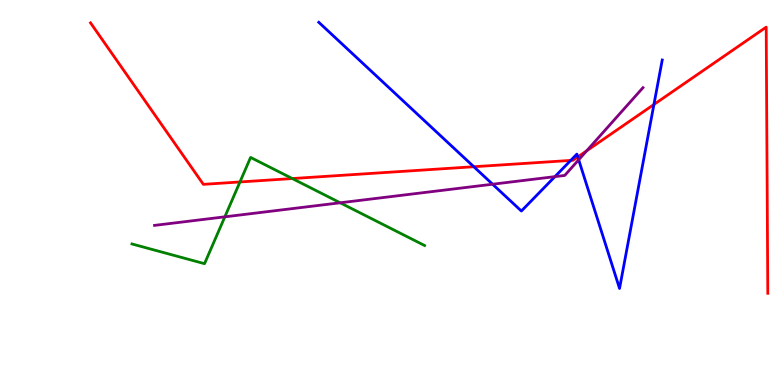[{'lines': ['blue', 'red'], 'intersections': [{'x': 6.11, 'y': 5.67}, {'x': 7.36, 'y': 5.83}, {'x': 7.46, 'y': 5.92}, {'x': 8.44, 'y': 7.29}]}, {'lines': ['green', 'red'], 'intersections': [{'x': 3.1, 'y': 5.27}, {'x': 3.77, 'y': 5.36}]}, {'lines': ['purple', 'red'], 'intersections': [{'x': 7.57, 'y': 6.08}]}, {'lines': ['blue', 'green'], 'intersections': []}, {'lines': ['blue', 'purple'], 'intersections': [{'x': 6.36, 'y': 5.21}, {'x': 7.16, 'y': 5.41}, {'x': 7.47, 'y': 5.85}]}, {'lines': ['green', 'purple'], 'intersections': [{'x': 2.9, 'y': 4.37}, {'x': 4.39, 'y': 4.73}]}]